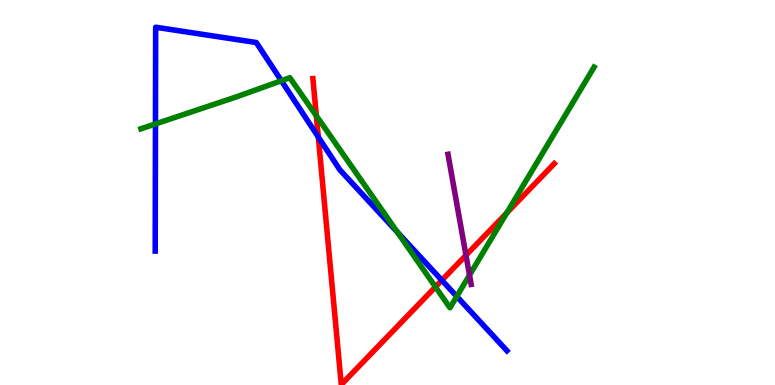[{'lines': ['blue', 'red'], 'intersections': [{'x': 4.11, 'y': 6.44}, {'x': 5.7, 'y': 2.72}]}, {'lines': ['green', 'red'], 'intersections': [{'x': 4.08, 'y': 6.99}, {'x': 5.62, 'y': 2.55}, {'x': 6.54, 'y': 4.47}]}, {'lines': ['purple', 'red'], 'intersections': [{'x': 6.01, 'y': 3.37}]}, {'lines': ['blue', 'green'], 'intersections': [{'x': 2.01, 'y': 6.78}, {'x': 3.63, 'y': 7.9}, {'x': 5.13, 'y': 3.97}, {'x': 5.89, 'y': 2.3}]}, {'lines': ['blue', 'purple'], 'intersections': []}, {'lines': ['green', 'purple'], 'intersections': [{'x': 6.06, 'y': 2.85}]}]